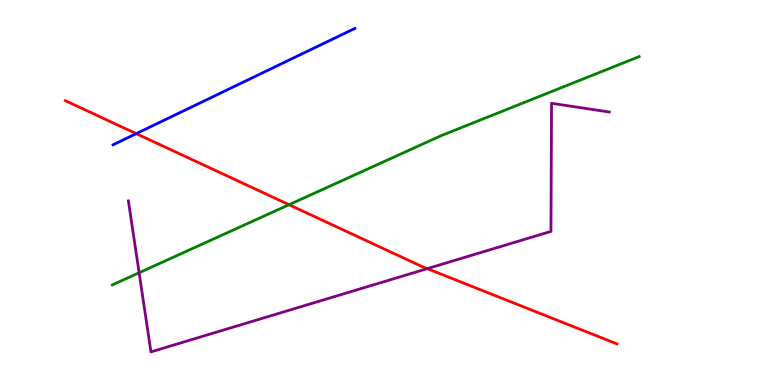[{'lines': ['blue', 'red'], 'intersections': [{'x': 1.76, 'y': 6.53}]}, {'lines': ['green', 'red'], 'intersections': [{'x': 3.73, 'y': 4.68}]}, {'lines': ['purple', 'red'], 'intersections': [{'x': 5.51, 'y': 3.02}]}, {'lines': ['blue', 'green'], 'intersections': []}, {'lines': ['blue', 'purple'], 'intersections': []}, {'lines': ['green', 'purple'], 'intersections': [{'x': 1.8, 'y': 2.92}]}]